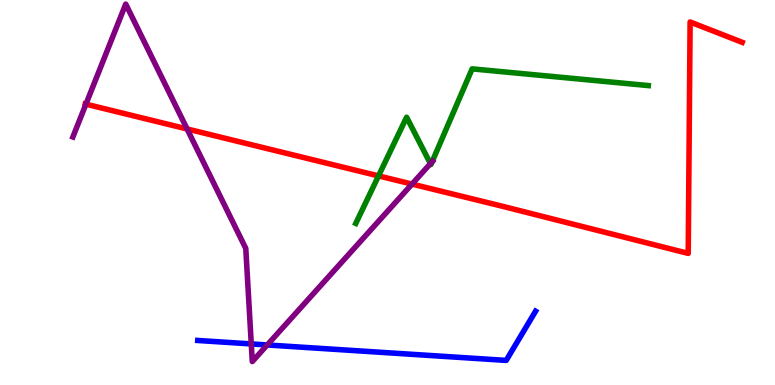[{'lines': ['blue', 'red'], 'intersections': []}, {'lines': ['green', 'red'], 'intersections': [{'x': 4.88, 'y': 5.43}]}, {'lines': ['purple', 'red'], 'intersections': [{'x': 1.11, 'y': 7.29}, {'x': 2.41, 'y': 6.65}, {'x': 5.32, 'y': 5.22}]}, {'lines': ['blue', 'green'], 'intersections': []}, {'lines': ['blue', 'purple'], 'intersections': [{'x': 3.24, 'y': 1.07}, {'x': 3.45, 'y': 1.04}]}, {'lines': ['green', 'purple'], 'intersections': [{'x': 5.55, 'y': 5.75}, {'x': 5.58, 'y': 5.8}]}]